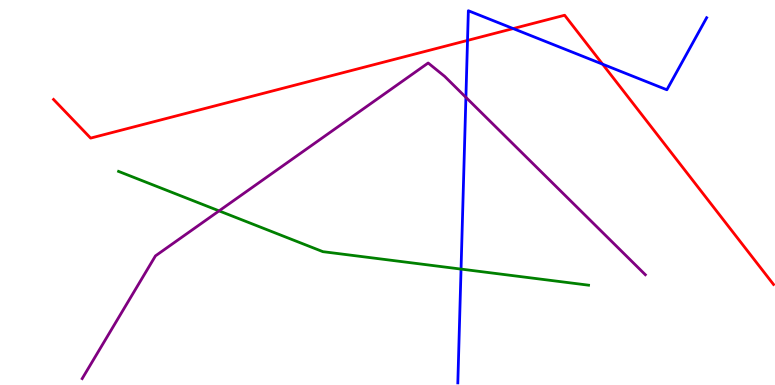[{'lines': ['blue', 'red'], 'intersections': [{'x': 6.03, 'y': 8.95}, {'x': 6.62, 'y': 9.26}, {'x': 7.78, 'y': 8.33}]}, {'lines': ['green', 'red'], 'intersections': []}, {'lines': ['purple', 'red'], 'intersections': []}, {'lines': ['blue', 'green'], 'intersections': [{'x': 5.95, 'y': 3.01}]}, {'lines': ['blue', 'purple'], 'intersections': [{'x': 6.01, 'y': 7.47}]}, {'lines': ['green', 'purple'], 'intersections': [{'x': 2.83, 'y': 4.52}]}]